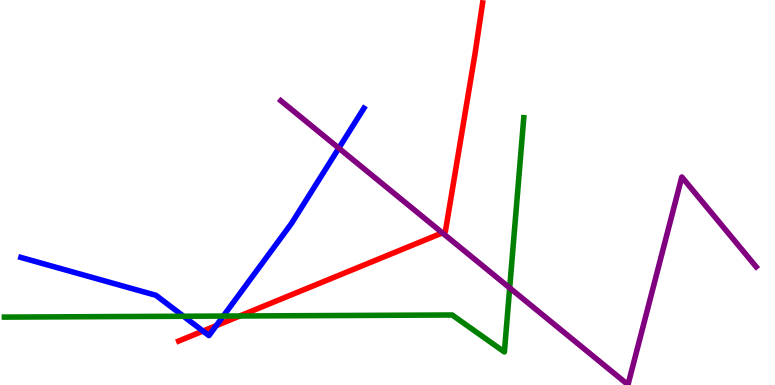[{'lines': ['blue', 'red'], 'intersections': [{'x': 2.62, 'y': 1.4}, {'x': 2.79, 'y': 1.54}]}, {'lines': ['green', 'red'], 'intersections': [{'x': 3.09, 'y': 1.79}]}, {'lines': ['purple', 'red'], 'intersections': [{'x': 5.71, 'y': 3.95}]}, {'lines': ['blue', 'green'], 'intersections': [{'x': 2.37, 'y': 1.79}, {'x': 2.88, 'y': 1.79}]}, {'lines': ['blue', 'purple'], 'intersections': [{'x': 4.37, 'y': 6.15}]}, {'lines': ['green', 'purple'], 'intersections': [{'x': 6.58, 'y': 2.52}]}]